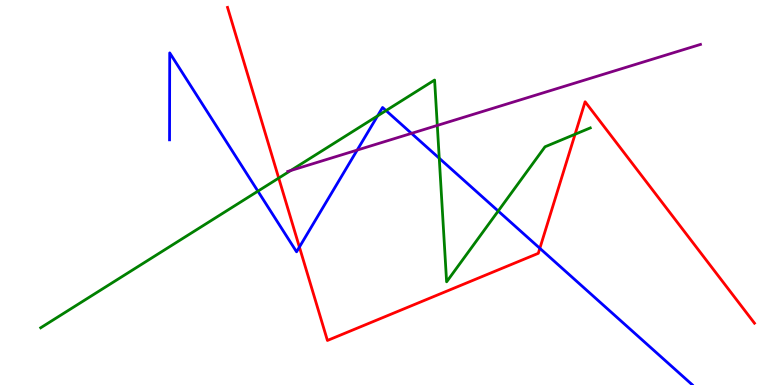[{'lines': ['blue', 'red'], 'intersections': [{'x': 3.86, 'y': 3.58}, {'x': 6.97, 'y': 3.55}]}, {'lines': ['green', 'red'], 'intersections': [{'x': 3.6, 'y': 5.37}, {'x': 7.42, 'y': 6.51}]}, {'lines': ['purple', 'red'], 'intersections': []}, {'lines': ['blue', 'green'], 'intersections': [{'x': 3.33, 'y': 5.03}, {'x': 4.87, 'y': 6.99}, {'x': 4.98, 'y': 7.13}, {'x': 5.67, 'y': 5.89}, {'x': 6.43, 'y': 4.52}]}, {'lines': ['blue', 'purple'], 'intersections': [{'x': 4.61, 'y': 6.1}, {'x': 5.31, 'y': 6.54}]}, {'lines': ['green', 'purple'], 'intersections': [{'x': 3.75, 'y': 5.57}, {'x': 5.64, 'y': 6.74}]}]